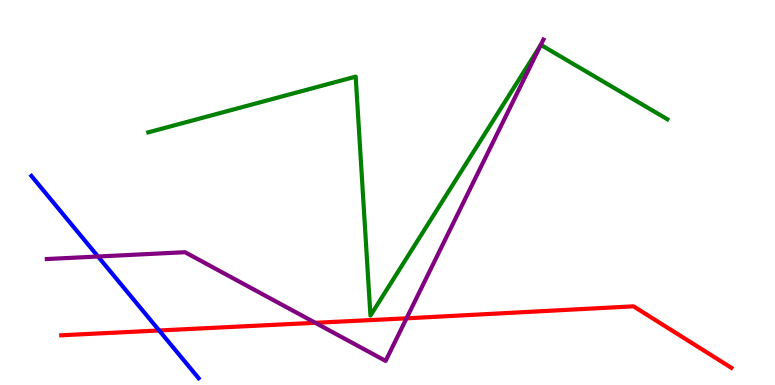[{'lines': ['blue', 'red'], 'intersections': [{'x': 2.05, 'y': 1.42}]}, {'lines': ['green', 'red'], 'intersections': []}, {'lines': ['purple', 'red'], 'intersections': [{'x': 4.07, 'y': 1.62}, {'x': 5.25, 'y': 1.73}]}, {'lines': ['blue', 'green'], 'intersections': []}, {'lines': ['blue', 'purple'], 'intersections': [{'x': 1.26, 'y': 3.34}]}, {'lines': ['green', 'purple'], 'intersections': [{'x': 6.98, 'y': 8.83}]}]